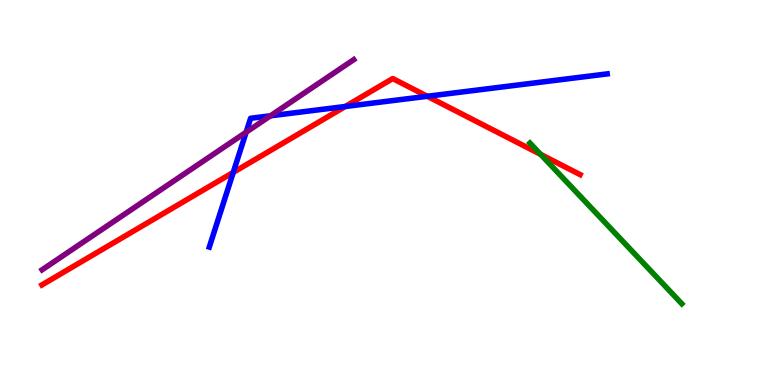[{'lines': ['blue', 'red'], 'intersections': [{'x': 3.01, 'y': 5.52}, {'x': 4.46, 'y': 7.23}, {'x': 5.51, 'y': 7.5}]}, {'lines': ['green', 'red'], 'intersections': [{'x': 6.98, 'y': 5.99}]}, {'lines': ['purple', 'red'], 'intersections': []}, {'lines': ['blue', 'green'], 'intersections': []}, {'lines': ['blue', 'purple'], 'intersections': [{'x': 3.18, 'y': 6.57}, {'x': 3.49, 'y': 6.99}]}, {'lines': ['green', 'purple'], 'intersections': []}]